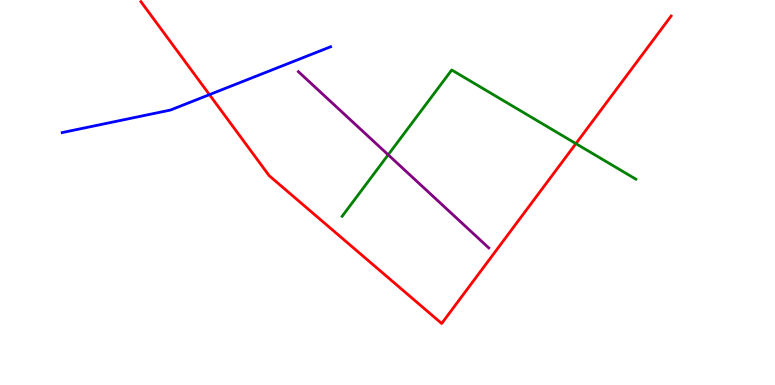[{'lines': ['blue', 'red'], 'intersections': [{'x': 2.7, 'y': 7.54}]}, {'lines': ['green', 'red'], 'intersections': [{'x': 7.43, 'y': 6.27}]}, {'lines': ['purple', 'red'], 'intersections': []}, {'lines': ['blue', 'green'], 'intersections': []}, {'lines': ['blue', 'purple'], 'intersections': []}, {'lines': ['green', 'purple'], 'intersections': [{'x': 5.01, 'y': 5.98}]}]